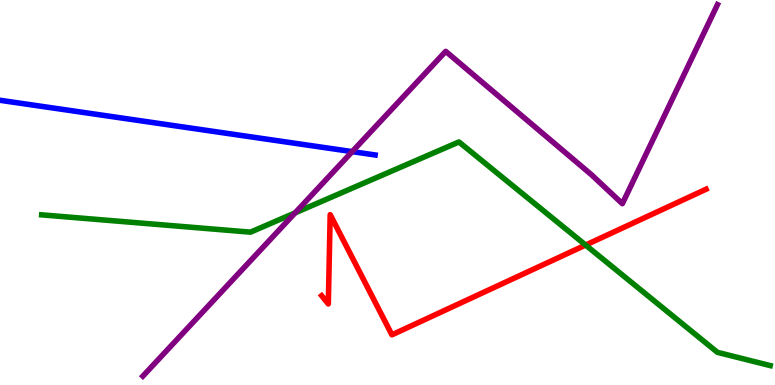[{'lines': ['blue', 'red'], 'intersections': []}, {'lines': ['green', 'red'], 'intersections': [{'x': 7.56, 'y': 3.63}]}, {'lines': ['purple', 'red'], 'intersections': []}, {'lines': ['blue', 'green'], 'intersections': []}, {'lines': ['blue', 'purple'], 'intersections': [{'x': 4.54, 'y': 6.06}]}, {'lines': ['green', 'purple'], 'intersections': [{'x': 3.81, 'y': 4.47}]}]